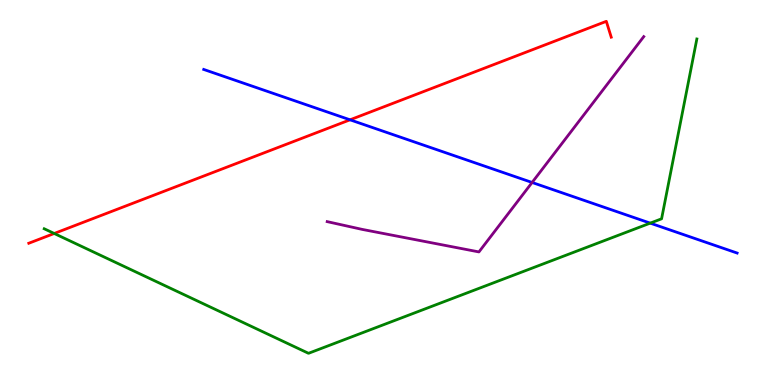[{'lines': ['blue', 'red'], 'intersections': [{'x': 4.52, 'y': 6.89}]}, {'lines': ['green', 'red'], 'intersections': [{'x': 0.7, 'y': 3.94}]}, {'lines': ['purple', 'red'], 'intersections': []}, {'lines': ['blue', 'green'], 'intersections': [{'x': 8.39, 'y': 4.2}]}, {'lines': ['blue', 'purple'], 'intersections': [{'x': 6.87, 'y': 5.26}]}, {'lines': ['green', 'purple'], 'intersections': []}]